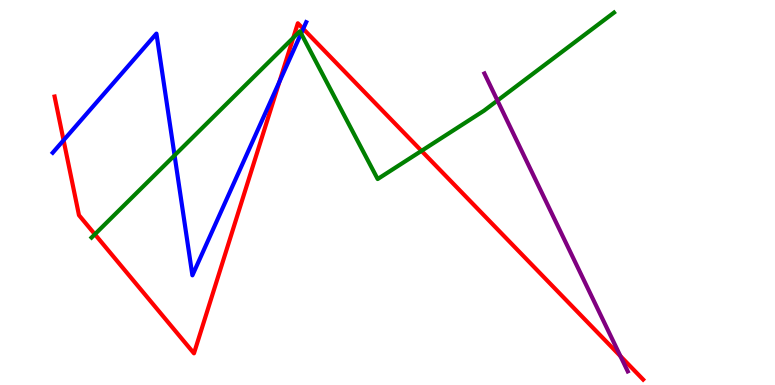[{'lines': ['blue', 'red'], 'intersections': [{'x': 0.82, 'y': 6.36}, {'x': 3.61, 'y': 7.88}, {'x': 3.91, 'y': 9.25}]}, {'lines': ['green', 'red'], 'intersections': [{'x': 1.22, 'y': 3.91}, {'x': 3.78, 'y': 9.02}, {'x': 5.44, 'y': 6.08}]}, {'lines': ['purple', 'red'], 'intersections': [{'x': 8.01, 'y': 0.75}]}, {'lines': ['blue', 'green'], 'intersections': [{'x': 2.25, 'y': 5.96}, {'x': 3.89, 'y': 9.13}]}, {'lines': ['blue', 'purple'], 'intersections': []}, {'lines': ['green', 'purple'], 'intersections': [{'x': 6.42, 'y': 7.39}]}]